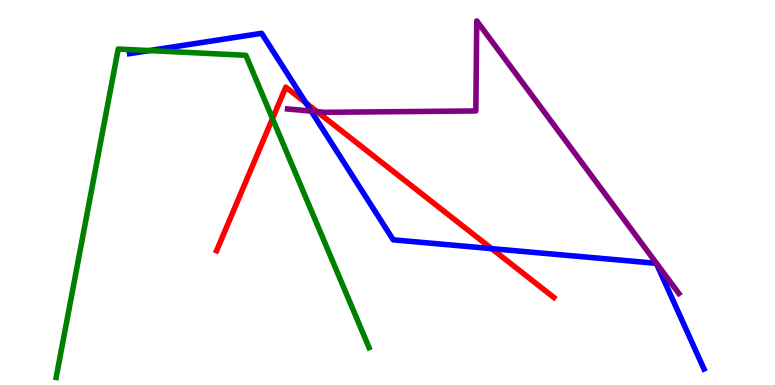[{'lines': ['blue', 'red'], 'intersections': [{'x': 3.95, 'y': 7.32}, {'x': 6.34, 'y': 3.54}]}, {'lines': ['green', 'red'], 'intersections': [{'x': 3.52, 'y': 6.92}]}, {'lines': ['purple', 'red'], 'intersections': [{'x': 4.09, 'y': 7.1}]}, {'lines': ['blue', 'green'], 'intersections': [{'x': 1.93, 'y': 8.69}]}, {'lines': ['blue', 'purple'], 'intersections': [{'x': 4.02, 'y': 7.11}]}, {'lines': ['green', 'purple'], 'intersections': []}]